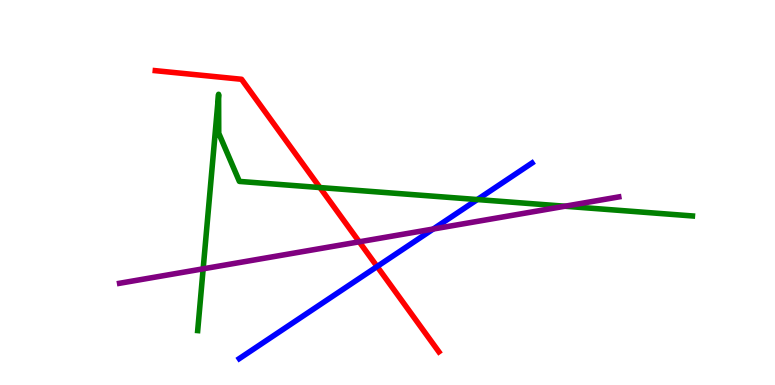[{'lines': ['blue', 'red'], 'intersections': [{'x': 4.87, 'y': 3.08}]}, {'lines': ['green', 'red'], 'intersections': [{'x': 4.13, 'y': 5.13}]}, {'lines': ['purple', 'red'], 'intersections': [{'x': 4.64, 'y': 3.72}]}, {'lines': ['blue', 'green'], 'intersections': [{'x': 6.16, 'y': 4.82}]}, {'lines': ['blue', 'purple'], 'intersections': [{'x': 5.59, 'y': 4.05}]}, {'lines': ['green', 'purple'], 'intersections': [{'x': 2.62, 'y': 3.02}, {'x': 7.29, 'y': 4.64}]}]